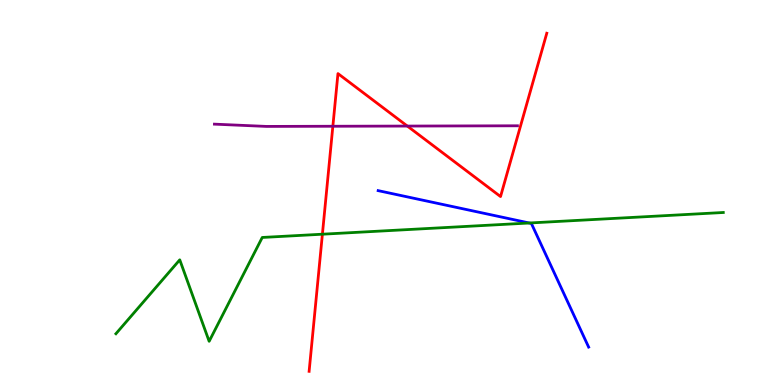[{'lines': ['blue', 'red'], 'intersections': []}, {'lines': ['green', 'red'], 'intersections': [{'x': 4.16, 'y': 3.92}]}, {'lines': ['purple', 'red'], 'intersections': [{'x': 4.29, 'y': 6.72}, {'x': 5.26, 'y': 6.73}]}, {'lines': ['blue', 'green'], 'intersections': [{'x': 6.83, 'y': 4.21}]}, {'lines': ['blue', 'purple'], 'intersections': []}, {'lines': ['green', 'purple'], 'intersections': []}]